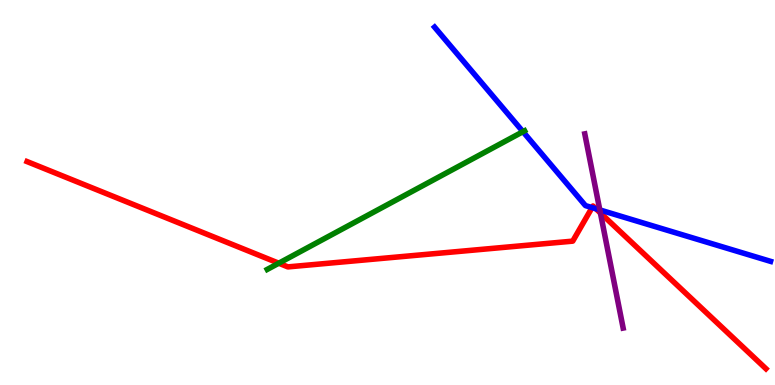[{'lines': ['blue', 'red'], 'intersections': [{'x': 7.64, 'y': 4.61}, {'x': 7.69, 'y': 4.58}]}, {'lines': ['green', 'red'], 'intersections': [{'x': 3.6, 'y': 3.16}]}, {'lines': ['purple', 'red'], 'intersections': [{'x': 7.75, 'y': 4.47}]}, {'lines': ['blue', 'green'], 'intersections': [{'x': 6.75, 'y': 6.58}]}, {'lines': ['blue', 'purple'], 'intersections': [{'x': 7.74, 'y': 4.55}]}, {'lines': ['green', 'purple'], 'intersections': []}]